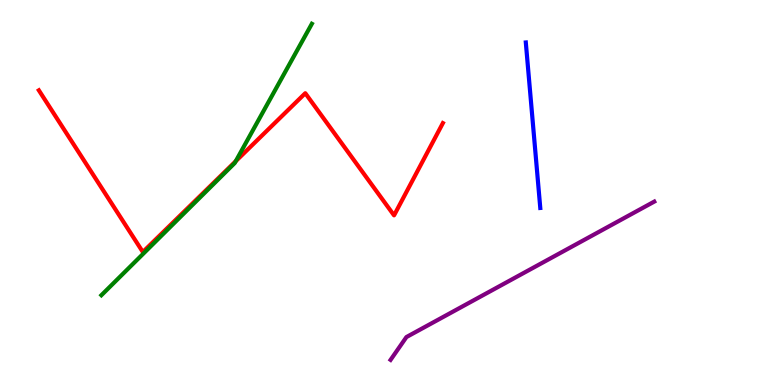[{'lines': ['blue', 'red'], 'intersections': []}, {'lines': ['green', 'red'], 'intersections': [{'x': 3.04, 'y': 5.81}]}, {'lines': ['purple', 'red'], 'intersections': []}, {'lines': ['blue', 'green'], 'intersections': []}, {'lines': ['blue', 'purple'], 'intersections': []}, {'lines': ['green', 'purple'], 'intersections': []}]